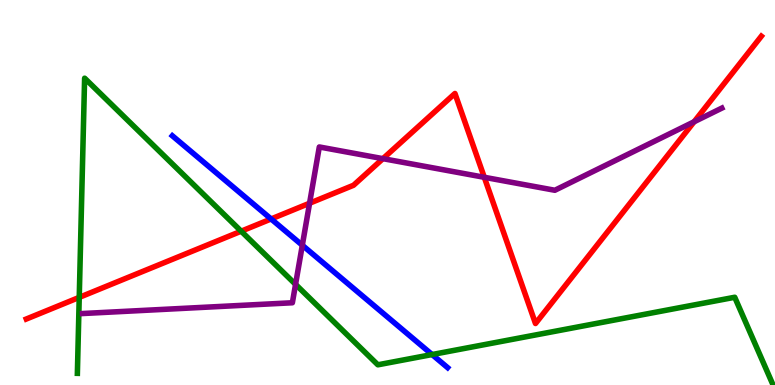[{'lines': ['blue', 'red'], 'intersections': [{'x': 3.5, 'y': 4.31}]}, {'lines': ['green', 'red'], 'intersections': [{'x': 1.02, 'y': 2.28}, {'x': 3.11, 'y': 3.99}]}, {'lines': ['purple', 'red'], 'intersections': [{'x': 3.99, 'y': 4.72}, {'x': 4.94, 'y': 5.88}, {'x': 6.25, 'y': 5.39}, {'x': 8.96, 'y': 6.84}]}, {'lines': ['blue', 'green'], 'intersections': [{'x': 5.58, 'y': 0.791}]}, {'lines': ['blue', 'purple'], 'intersections': [{'x': 3.9, 'y': 3.63}]}, {'lines': ['green', 'purple'], 'intersections': [{'x': 3.81, 'y': 2.61}]}]